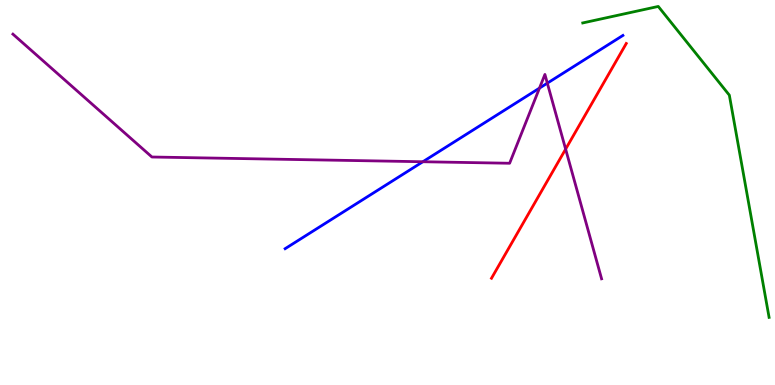[{'lines': ['blue', 'red'], 'intersections': []}, {'lines': ['green', 'red'], 'intersections': []}, {'lines': ['purple', 'red'], 'intersections': [{'x': 7.3, 'y': 6.13}]}, {'lines': ['blue', 'green'], 'intersections': []}, {'lines': ['blue', 'purple'], 'intersections': [{'x': 5.46, 'y': 5.8}, {'x': 6.96, 'y': 7.71}, {'x': 7.06, 'y': 7.84}]}, {'lines': ['green', 'purple'], 'intersections': []}]